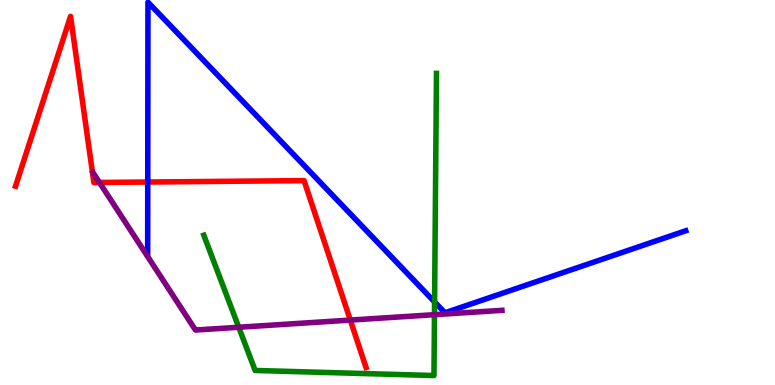[{'lines': ['blue', 'red'], 'intersections': [{'x': 1.91, 'y': 5.27}]}, {'lines': ['green', 'red'], 'intersections': []}, {'lines': ['purple', 'red'], 'intersections': [{'x': 1.28, 'y': 5.26}, {'x': 4.52, 'y': 1.69}]}, {'lines': ['blue', 'green'], 'intersections': [{'x': 5.61, 'y': 2.16}]}, {'lines': ['blue', 'purple'], 'intersections': []}, {'lines': ['green', 'purple'], 'intersections': [{'x': 3.08, 'y': 1.5}, {'x': 5.61, 'y': 1.83}]}]